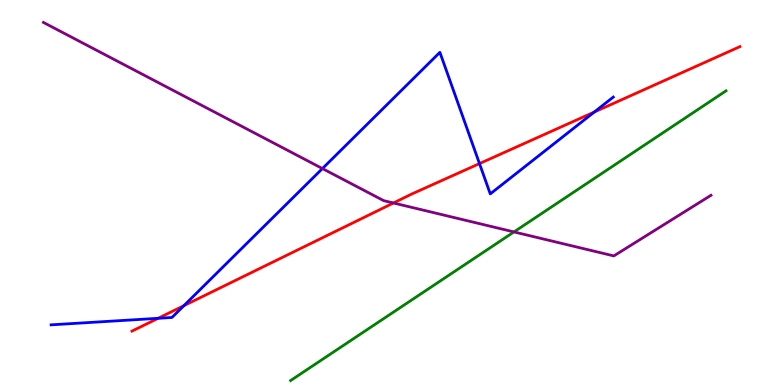[{'lines': ['blue', 'red'], 'intersections': [{'x': 2.04, 'y': 1.73}, {'x': 2.37, 'y': 2.06}, {'x': 6.19, 'y': 5.75}, {'x': 7.67, 'y': 7.09}]}, {'lines': ['green', 'red'], 'intersections': []}, {'lines': ['purple', 'red'], 'intersections': [{'x': 5.08, 'y': 4.73}]}, {'lines': ['blue', 'green'], 'intersections': []}, {'lines': ['blue', 'purple'], 'intersections': [{'x': 4.16, 'y': 5.62}]}, {'lines': ['green', 'purple'], 'intersections': [{'x': 6.63, 'y': 3.98}]}]